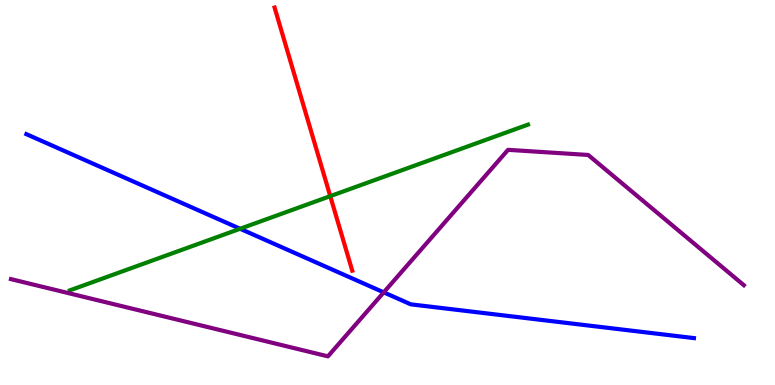[{'lines': ['blue', 'red'], 'intersections': []}, {'lines': ['green', 'red'], 'intersections': [{'x': 4.26, 'y': 4.91}]}, {'lines': ['purple', 'red'], 'intersections': []}, {'lines': ['blue', 'green'], 'intersections': [{'x': 3.1, 'y': 4.06}]}, {'lines': ['blue', 'purple'], 'intersections': [{'x': 4.95, 'y': 2.41}]}, {'lines': ['green', 'purple'], 'intersections': []}]